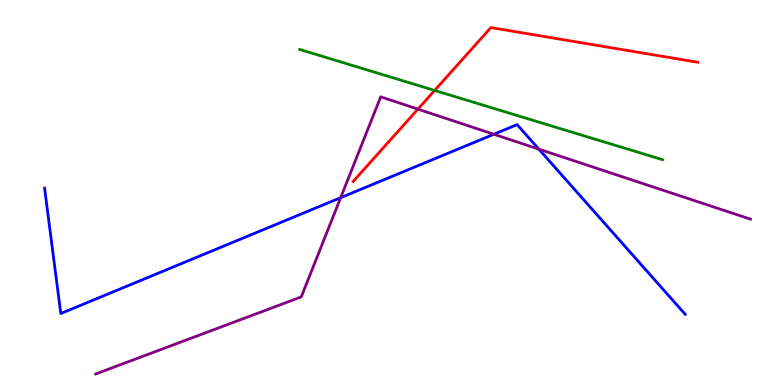[{'lines': ['blue', 'red'], 'intersections': []}, {'lines': ['green', 'red'], 'intersections': [{'x': 5.61, 'y': 7.65}]}, {'lines': ['purple', 'red'], 'intersections': [{'x': 5.39, 'y': 7.17}]}, {'lines': ['blue', 'green'], 'intersections': []}, {'lines': ['blue', 'purple'], 'intersections': [{'x': 4.4, 'y': 4.87}, {'x': 6.37, 'y': 6.51}, {'x': 6.95, 'y': 6.13}]}, {'lines': ['green', 'purple'], 'intersections': []}]